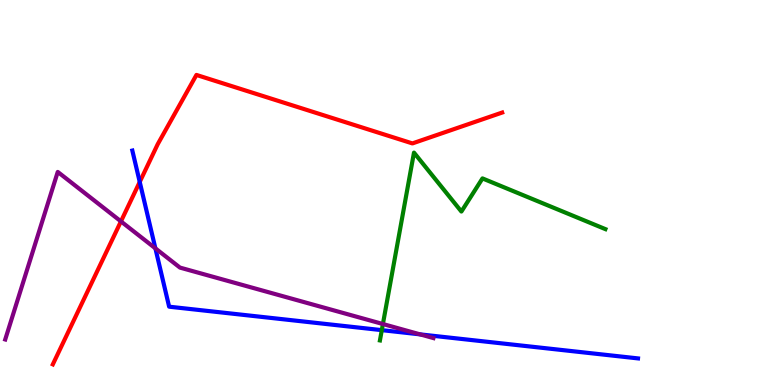[{'lines': ['blue', 'red'], 'intersections': [{'x': 1.8, 'y': 5.27}]}, {'lines': ['green', 'red'], 'intersections': []}, {'lines': ['purple', 'red'], 'intersections': [{'x': 1.56, 'y': 4.25}]}, {'lines': ['blue', 'green'], 'intersections': [{'x': 4.93, 'y': 1.42}]}, {'lines': ['blue', 'purple'], 'intersections': [{'x': 2.01, 'y': 3.55}, {'x': 5.42, 'y': 1.32}]}, {'lines': ['green', 'purple'], 'intersections': [{'x': 4.94, 'y': 1.58}]}]